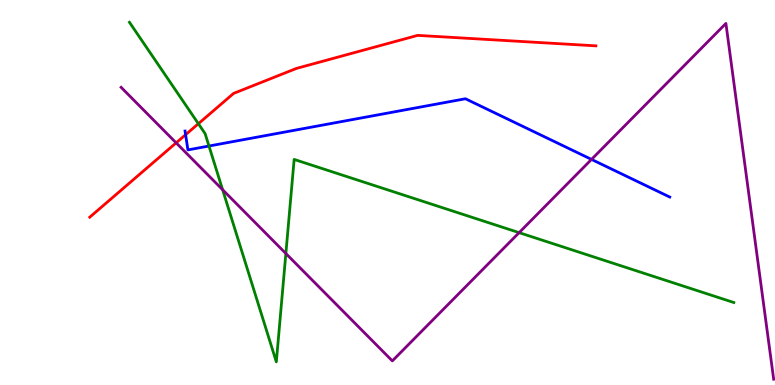[{'lines': ['blue', 'red'], 'intersections': [{'x': 2.39, 'y': 6.5}]}, {'lines': ['green', 'red'], 'intersections': [{'x': 2.56, 'y': 6.79}]}, {'lines': ['purple', 'red'], 'intersections': [{'x': 2.27, 'y': 6.29}]}, {'lines': ['blue', 'green'], 'intersections': [{'x': 2.7, 'y': 6.21}]}, {'lines': ['blue', 'purple'], 'intersections': [{'x': 7.63, 'y': 5.86}]}, {'lines': ['green', 'purple'], 'intersections': [{'x': 2.87, 'y': 5.07}, {'x': 3.69, 'y': 3.42}, {'x': 6.7, 'y': 3.96}]}]